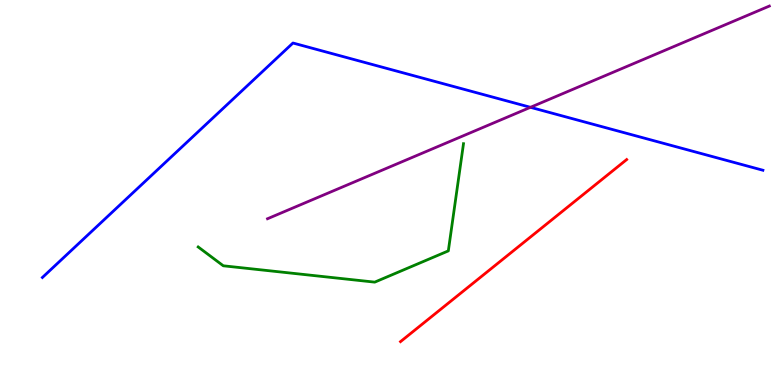[{'lines': ['blue', 'red'], 'intersections': []}, {'lines': ['green', 'red'], 'intersections': []}, {'lines': ['purple', 'red'], 'intersections': []}, {'lines': ['blue', 'green'], 'intersections': []}, {'lines': ['blue', 'purple'], 'intersections': [{'x': 6.84, 'y': 7.21}]}, {'lines': ['green', 'purple'], 'intersections': []}]